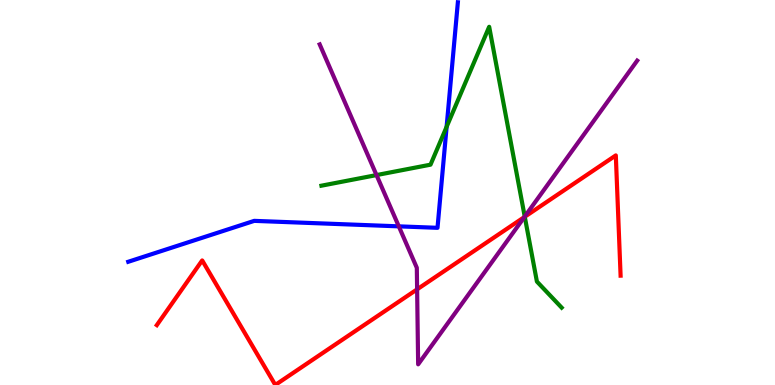[{'lines': ['blue', 'red'], 'intersections': []}, {'lines': ['green', 'red'], 'intersections': [{'x': 6.77, 'y': 4.37}]}, {'lines': ['purple', 'red'], 'intersections': [{'x': 5.38, 'y': 2.48}, {'x': 6.77, 'y': 4.36}]}, {'lines': ['blue', 'green'], 'intersections': [{'x': 5.76, 'y': 6.71}]}, {'lines': ['blue', 'purple'], 'intersections': [{'x': 5.15, 'y': 4.12}]}, {'lines': ['green', 'purple'], 'intersections': [{'x': 4.86, 'y': 5.45}, {'x': 6.77, 'y': 4.37}]}]